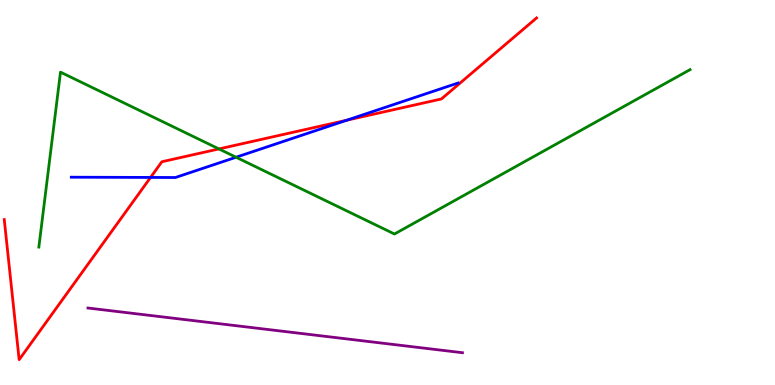[{'lines': ['blue', 'red'], 'intersections': [{'x': 1.94, 'y': 5.39}, {'x': 4.48, 'y': 6.88}]}, {'lines': ['green', 'red'], 'intersections': [{'x': 2.82, 'y': 6.13}]}, {'lines': ['purple', 'red'], 'intersections': []}, {'lines': ['blue', 'green'], 'intersections': [{'x': 3.05, 'y': 5.92}]}, {'lines': ['blue', 'purple'], 'intersections': []}, {'lines': ['green', 'purple'], 'intersections': []}]